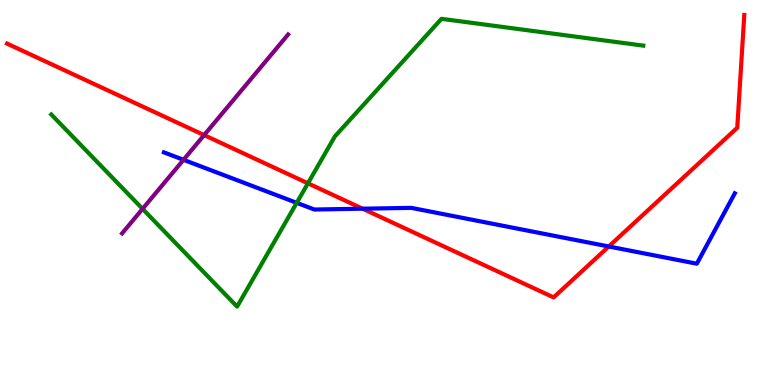[{'lines': ['blue', 'red'], 'intersections': [{'x': 4.68, 'y': 4.58}, {'x': 7.85, 'y': 3.6}]}, {'lines': ['green', 'red'], 'intersections': [{'x': 3.97, 'y': 5.24}]}, {'lines': ['purple', 'red'], 'intersections': [{'x': 2.63, 'y': 6.49}]}, {'lines': ['blue', 'green'], 'intersections': [{'x': 3.83, 'y': 4.73}]}, {'lines': ['blue', 'purple'], 'intersections': [{'x': 2.37, 'y': 5.85}]}, {'lines': ['green', 'purple'], 'intersections': [{'x': 1.84, 'y': 4.58}]}]